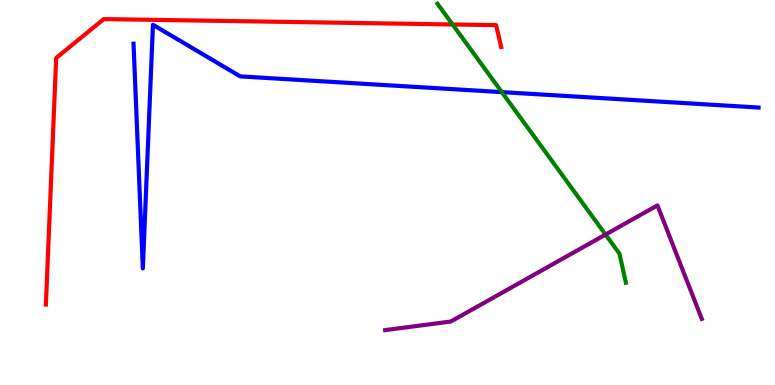[{'lines': ['blue', 'red'], 'intersections': []}, {'lines': ['green', 'red'], 'intersections': [{'x': 5.84, 'y': 9.36}]}, {'lines': ['purple', 'red'], 'intersections': []}, {'lines': ['blue', 'green'], 'intersections': [{'x': 6.48, 'y': 7.61}]}, {'lines': ['blue', 'purple'], 'intersections': []}, {'lines': ['green', 'purple'], 'intersections': [{'x': 7.81, 'y': 3.91}]}]